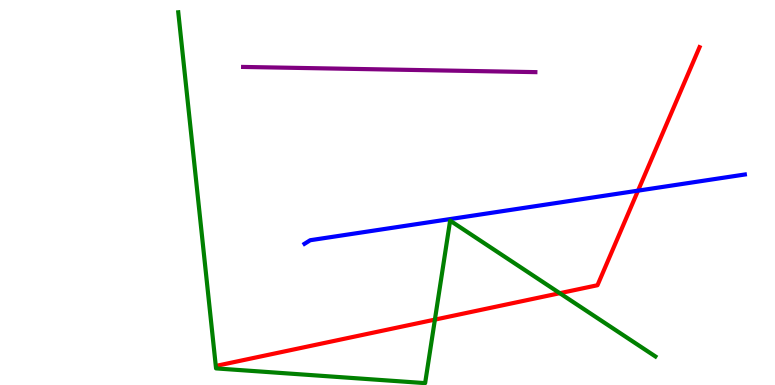[{'lines': ['blue', 'red'], 'intersections': [{'x': 8.23, 'y': 5.05}]}, {'lines': ['green', 'red'], 'intersections': [{'x': 5.61, 'y': 1.7}, {'x': 7.22, 'y': 2.38}]}, {'lines': ['purple', 'red'], 'intersections': []}, {'lines': ['blue', 'green'], 'intersections': []}, {'lines': ['blue', 'purple'], 'intersections': []}, {'lines': ['green', 'purple'], 'intersections': []}]